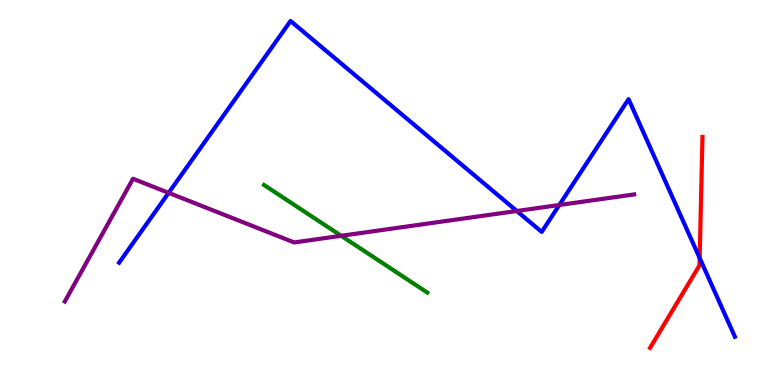[{'lines': ['blue', 'red'], 'intersections': [{'x': 9.03, 'y': 3.3}]}, {'lines': ['green', 'red'], 'intersections': []}, {'lines': ['purple', 'red'], 'intersections': []}, {'lines': ['blue', 'green'], 'intersections': []}, {'lines': ['blue', 'purple'], 'intersections': [{'x': 2.18, 'y': 4.99}, {'x': 6.67, 'y': 4.52}, {'x': 7.22, 'y': 4.68}]}, {'lines': ['green', 'purple'], 'intersections': [{'x': 4.4, 'y': 3.88}]}]